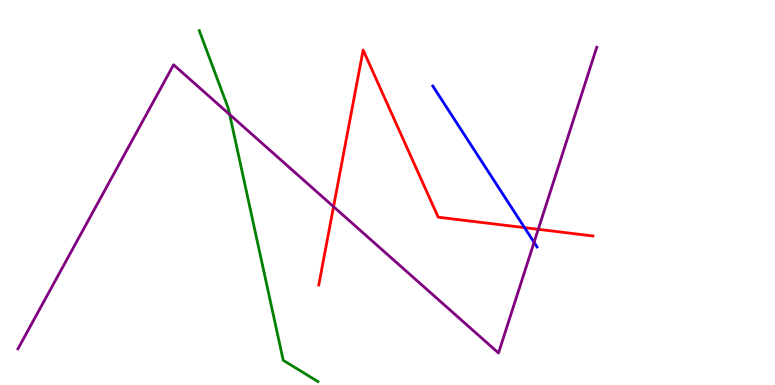[{'lines': ['blue', 'red'], 'intersections': [{'x': 6.77, 'y': 4.09}]}, {'lines': ['green', 'red'], 'intersections': []}, {'lines': ['purple', 'red'], 'intersections': [{'x': 4.3, 'y': 4.63}, {'x': 6.95, 'y': 4.04}]}, {'lines': ['blue', 'green'], 'intersections': []}, {'lines': ['blue', 'purple'], 'intersections': [{'x': 6.89, 'y': 3.71}]}, {'lines': ['green', 'purple'], 'intersections': [{'x': 2.96, 'y': 7.03}]}]